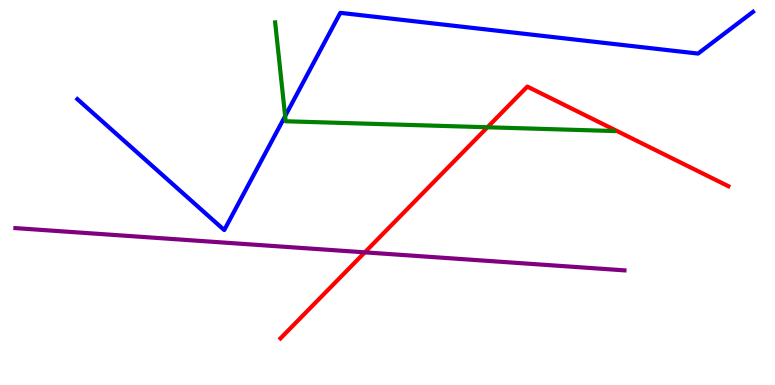[{'lines': ['blue', 'red'], 'intersections': []}, {'lines': ['green', 'red'], 'intersections': [{'x': 6.29, 'y': 6.69}]}, {'lines': ['purple', 'red'], 'intersections': [{'x': 4.71, 'y': 3.45}]}, {'lines': ['blue', 'green'], 'intersections': [{'x': 3.68, 'y': 6.98}]}, {'lines': ['blue', 'purple'], 'intersections': []}, {'lines': ['green', 'purple'], 'intersections': []}]